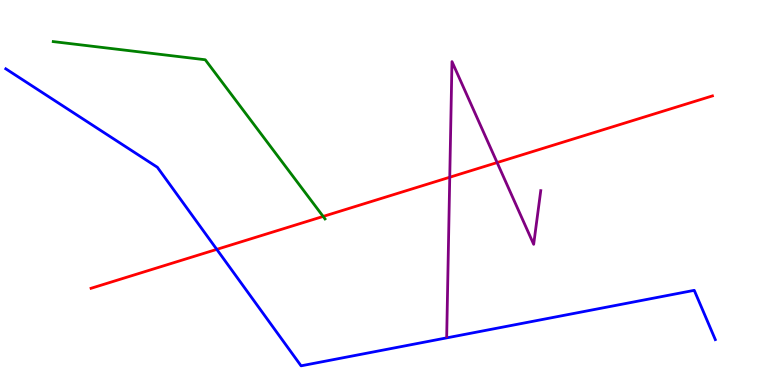[{'lines': ['blue', 'red'], 'intersections': [{'x': 2.8, 'y': 3.52}]}, {'lines': ['green', 'red'], 'intersections': [{'x': 4.17, 'y': 4.38}]}, {'lines': ['purple', 'red'], 'intersections': [{'x': 5.8, 'y': 5.4}, {'x': 6.41, 'y': 5.78}]}, {'lines': ['blue', 'green'], 'intersections': []}, {'lines': ['blue', 'purple'], 'intersections': []}, {'lines': ['green', 'purple'], 'intersections': []}]